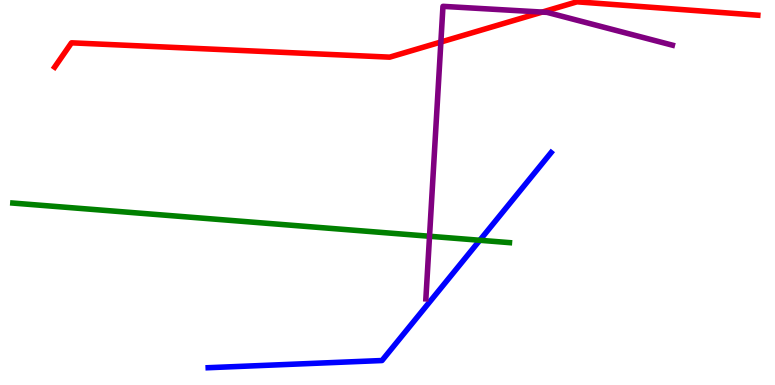[{'lines': ['blue', 'red'], 'intersections': []}, {'lines': ['green', 'red'], 'intersections': []}, {'lines': ['purple', 'red'], 'intersections': [{'x': 5.69, 'y': 8.91}, {'x': 7.0, 'y': 9.69}]}, {'lines': ['blue', 'green'], 'intersections': [{'x': 6.19, 'y': 3.76}]}, {'lines': ['blue', 'purple'], 'intersections': []}, {'lines': ['green', 'purple'], 'intersections': [{'x': 5.54, 'y': 3.86}]}]